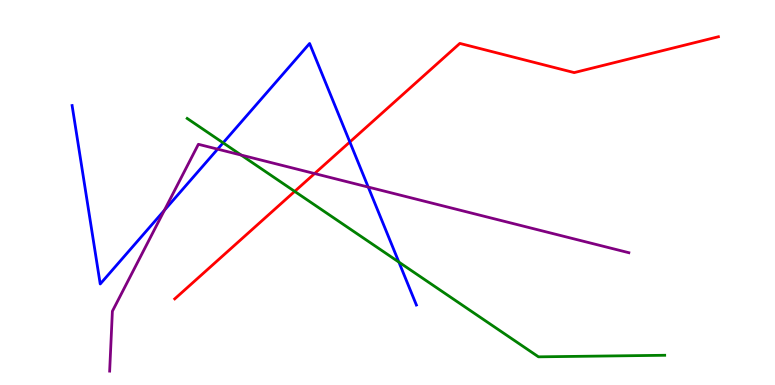[{'lines': ['blue', 'red'], 'intersections': [{'x': 4.51, 'y': 6.31}]}, {'lines': ['green', 'red'], 'intersections': [{'x': 3.8, 'y': 5.03}]}, {'lines': ['purple', 'red'], 'intersections': [{'x': 4.06, 'y': 5.49}]}, {'lines': ['blue', 'green'], 'intersections': [{'x': 2.88, 'y': 6.29}, {'x': 5.15, 'y': 3.19}]}, {'lines': ['blue', 'purple'], 'intersections': [{'x': 2.12, 'y': 4.54}, {'x': 2.81, 'y': 6.13}, {'x': 4.75, 'y': 5.14}]}, {'lines': ['green', 'purple'], 'intersections': [{'x': 3.11, 'y': 5.97}]}]